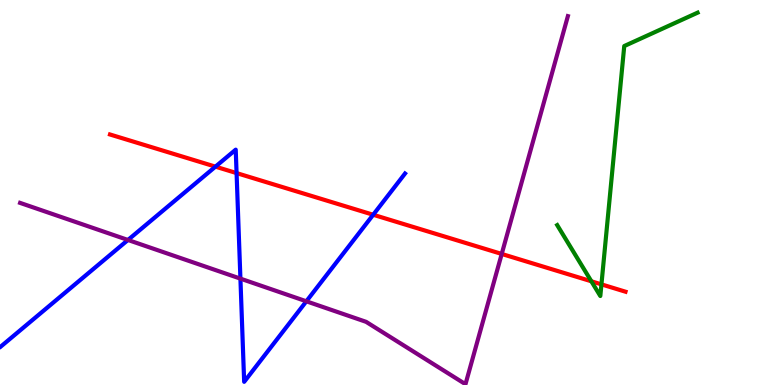[{'lines': ['blue', 'red'], 'intersections': [{'x': 2.78, 'y': 5.67}, {'x': 3.05, 'y': 5.5}, {'x': 4.82, 'y': 4.42}]}, {'lines': ['green', 'red'], 'intersections': [{'x': 7.63, 'y': 2.69}, {'x': 7.76, 'y': 2.61}]}, {'lines': ['purple', 'red'], 'intersections': [{'x': 6.47, 'y': 3.4}]}, {'lines': ['blue', 'green'], 'intersections': []}, {'lines': ['blue', 'purple'], 'intersections': [{'x': 1.65, 'y': 3.77}, {'x': 3.1, 'y': 2.76}, {'x': 3.95, 'y': 2.17}]}, {'lines': ['green', 'purple'], 'intersections': []}]